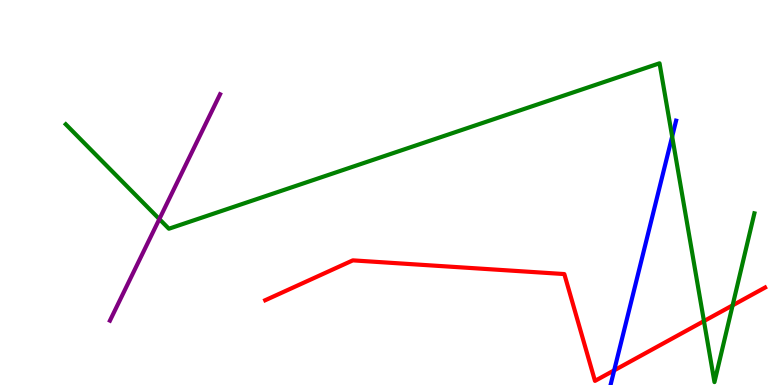[{'lines': ['blue', 'red'], 'intersections': [{'x': 7.92, 'y': 0.38}]}, {'lines': ['green', 'red'], 'intersections': [{'x': 9.08, 'y': 1.66}, {'x': 9.45, 'y': 2.07}]}, {'lines': ['purple', 'red'], 'intersections': []}, {'lines': ['blue', 'green'], 'intersections': [{'x': 8.67, 'y': 6.45}]}, {'lines': ['blue', 'purple'], 'intersections': []}, {'lines': ['green', 'purple'], 'intersections': [{'x': 2.06, 'y': 4.31}]}]